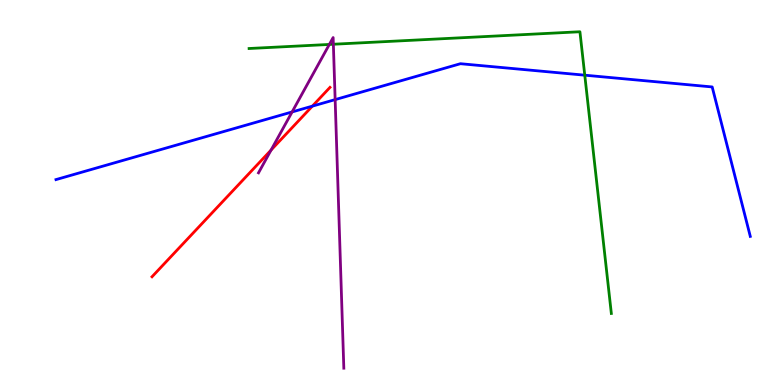[{'lines': ['blue', 'red'], 'intersections': [{'x': 4.03, 'y': 7.24}]}, {'lines': ['green', 'red'], 'intersections': []}, {'lines': ['purple', 'red'], 'intersections': [{'x': 3.5, 'y': 6.1}]}, {'lines': ['blue', 'green'], 'intersections': [{'x': 7.55, 'y': 8.05}]}, {'lines': ['blue', 'purple'], 'intersections': [{'x': 3.77, 'y': 7.09}, {'x': 4.32, 'y': 7.41}]}, {'lines': ['green', 'purple'], 'intersections': [{'x': 4.25, 'y': 8.85}, {'x': 4.3, 'y': 8.85}]}]